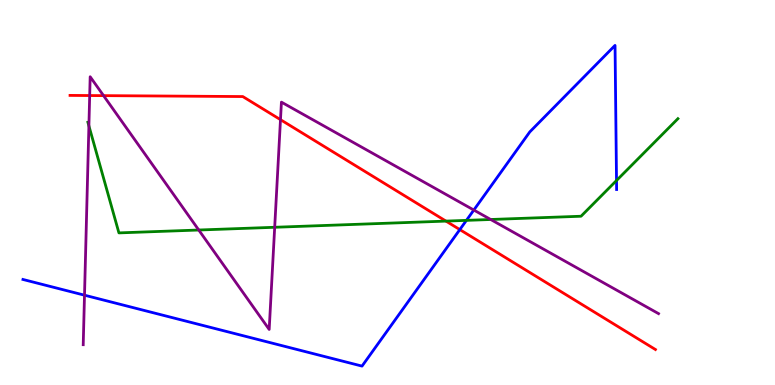[{'lines': ['blue', 'red'], 'intersections': [{'x': 5.93, 'y': 4.04}]}, {'lines': ['green', 'red'], 'intersections': [{'x': 5.75, 'y': 4.26}]}, {'lines': ['purple', 'red'], 'intersections': [{'x': 1.16, 'y': 7.52}, {'x': 1.34, 'y': 7.52}, {'x': 3.62, 'y': 6.89}]}, {'lines': ['blue', 'green'], 'intersections': [{'x': 6.02, 'y': 4.28}, {'x': 7.96, 'y': 5.31}]}, {'lines': ['blue', 'purple'], 'intersections': [{'x': 1.09, 'y': 2.33}, {'x': 6.11, 'y': 4.54}]}, {'lines': ['green', 'purple'], 'intersections': [{'x': 1.15, 'y': 6.73}, {'x': 2.56, 'y': 4.03}, {'x': 3.54, 'y': 4.1}, {'x': 6.33, 'y': 4.3}]}]